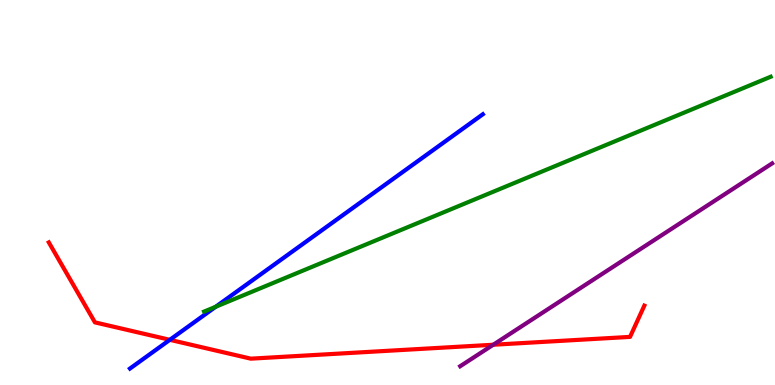[{'lines': ['blue', 'red'], 'intersections': [{'x': 2.19, 'y': 1.17}]}, {'lines': ['green', 'red'], 'intersections': []}, {'lines': ['purple', 'red'], 'intersections': [{'x': 6.36, 'y': 1.05}]}, {'lines': ['blue', 'green'], 'intersections': [{'x': 2.78, 'y': 2.03}]}, {'lines': ['blue', 'purple'], 'intersections': []}, {'lines': ['green', 'purple'], 'intersections': []}]